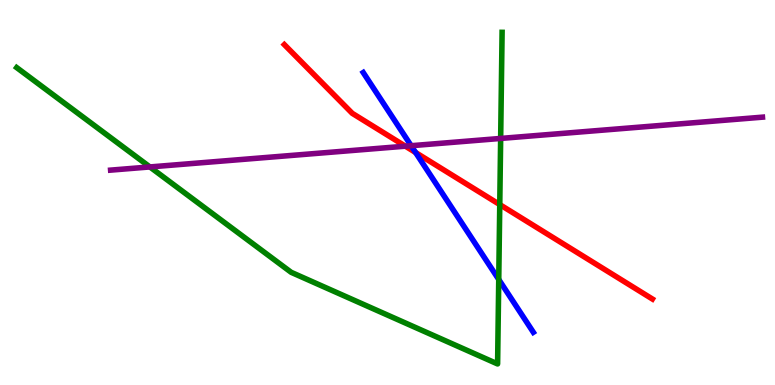[{'lines': ['blue', 'red'], 'intersections': [{'x': 5.36, 'y': 6.04}]}, {'lines': ['green', 'red'], 'intersections': [{'x': 6.45, 'y': 4.69}]}, {'lines': ['purple', 'red'], 'intersections': [{'x': 5.23, 'y': 6.2}]}, {'lines': ['blue', 'green'], 'intersections': [{'x': 6.44, 'y': 2.74}]}, {'lines': ['blue', 'purple'], 'intersections': [{'x': 5.31, 'y': 6.22}]}, {'lines': ['green', 'purple'], 'intersections': [{'x': 1.93, 'y': 5.66}, {'x': 6.46, 'y': 6.4}]}]